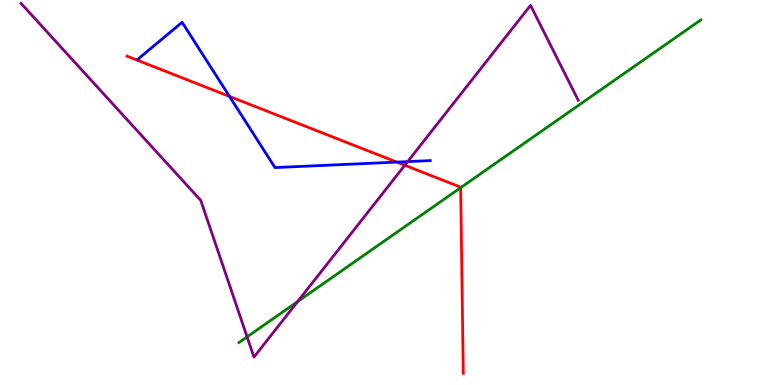[{'lines': ['blue', 'red'], 'intersections': [{'x': 2.96, 'y': 7.5}, {'x': 5.12, 'y': 5.79}]}, {'lines': ['green', 'red'], 'intersections': [{'x': 5.94, 'y': 5.13}]}, {'lines': ['purple', 'red'], 'intersections': [{'x': 5.22, 'y': 5.71}]}, {'lines': ['blue', 'green'], 'intersections': []}, {'lines': ['blue', 'purple'], 'intersections': [{'x': 5.26, 'y': 5.8}]}, {'lines': ['green', 'purple'], 'intersections': [{'x': 3.19, 'y': 1.25}, {'x': 3.84, 'y': 2.17}]}]